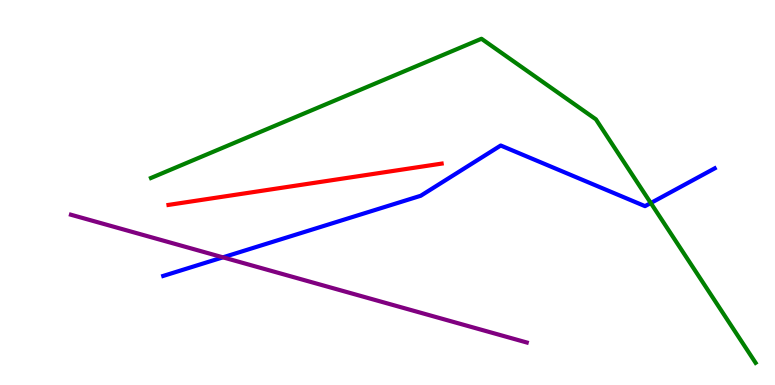[{'lines': ['blue', 'red'], 'intersections': []}, {'lines': ['green', 'red'], 'intersections': []}, {'lines': ['purple', 'red'], 'intersections': []}, {'lines': ['blue', 'green'], 'intersections': [{'x': 8.4, 'y': 4.73}]}, {'lines': ['blue', 'purple'], 'intersections': [{'x': 2.88, 'y': 3.32}]}, {'lines': ['green', 'purple'], 'intersections': []}]